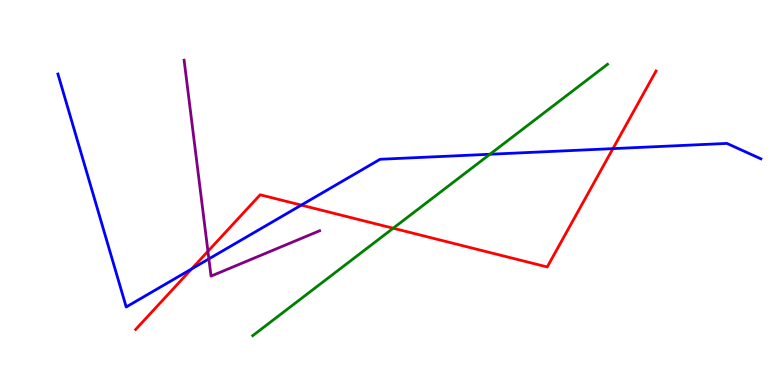[{'lines': ['blue', 'red'], 'intersections': [{'x': 2.47, 'y': 3.02}, {'x': 3.89, 'y': 4.67}, {'x': 7.91, 'y': 6.14}]}, {'lines': ['green', 'red'], 'intersections': [{'x': 5.07, 'y': 4.07}]}, {'lines': ['purple', 'red'], 'intersections': [{'x': 2.68, 'y': 3.47}]}, {'lines': ['blue', 'green'], 'intersections': [{'x': 6.32, 'y': 5.99}]}, {'lines': ['blue', 'purple'], 'intersections': [{'x': 2.7, 'y': 3.28}]}, {'lines': ['green', 'purple'], 'intersections': []}]